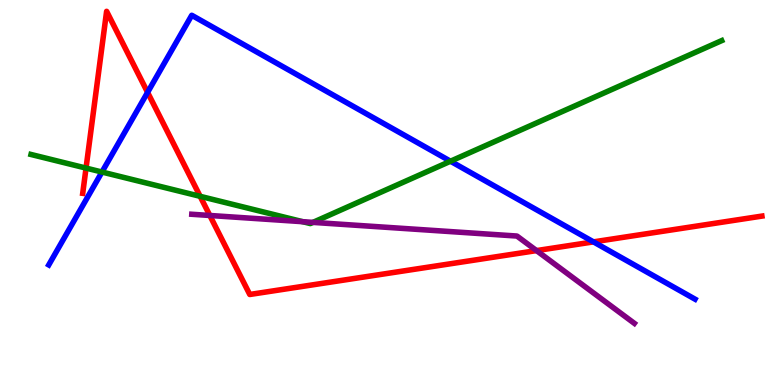[{'lines': ['blue', 'red'], 'intersections': [{'x': 1.9, 'y': 7.6}, {'x': 7.66, 'y': 3.72}]}, {'lines': ['green', 'red'], 'intersections': [{'x': 1.11, 'y': 5.63}, {'x': 2.58, 'y': 4.9}]}, {'lines': ['purple', 'red'], 'intersections': [{'x': 2.71, 'y': 4.4}, {'x': 6.92, 'y': 3.49}]}, {'lines': ['blue', 'green'], 'intersections': [{'x': 1.32, 'y': 5.53}, {'x': 5.81, 'y': 5.81}]}, {'lines': ['blue', 'purple'], 'intersections': []}, {'lines': ['green', 'purple'], 'intersections': [{'x': 3.91, 'y': 4.24}, {'x': 4.04, 'y': 4.22}]}]